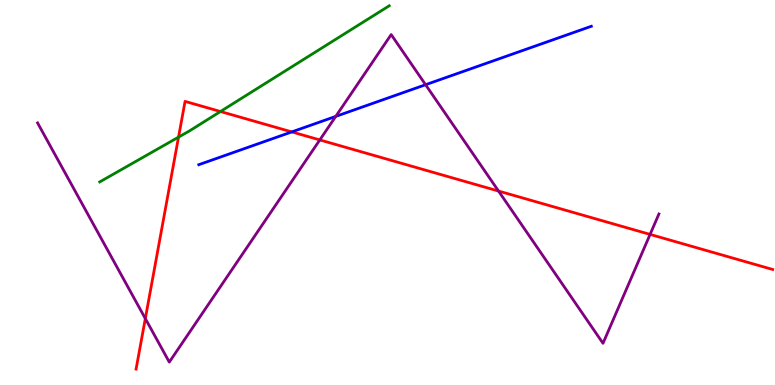[{'lines': ['blue', 'red'], 'intersections': [{'x': 3.76, 'y': 6.57}]}, {'lines': ['green', 'red'], 'intersections': [{'x': 2.3, 'y': 6.44}, {'x': 2.84, 'y': 7.1}]}, {'lines': ['purple', 'red'], 'intersections': [{'x': 1.88, 'y': 1.73}, {'x': 4.13, 'y': 6.37}, {'x': 6.43, 'y': 5.04}, {'x': 8.39, 'y': 3.91}]}, {'lines': ['blue', 'green'], 'intersections': []}, {'lines': ['blue', 'purple'], 'intersections': [{'x': 4.33, 'y': 6.98}, {'x': 5.49, 'y': 7.8}]}, {'lines': ['green', 'purple'], 'intersections': []}]